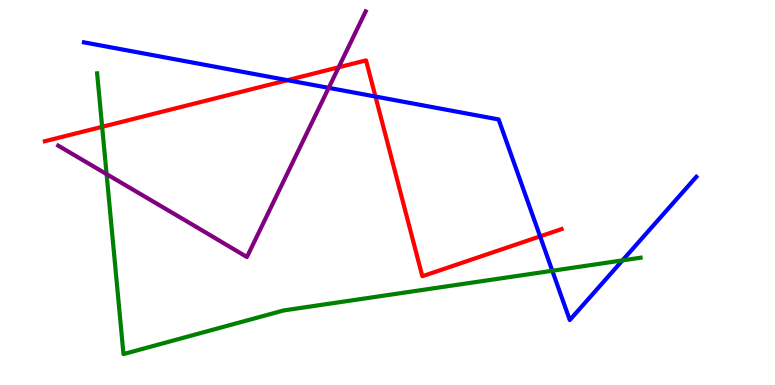[{'lines': ['blue', 'red'], 'intersections': [{'x': 3.71, 'y': 7.92}, {'x': 4.84, 'y': 7.49}, {'x': 6.97, 'y': 3.86}]}, {'lines': ['green', 'red'], 'intersections': [{'x': 1.32, 'y': 6.71}]}, {'lines': ['purple', 'red'], 'intersections': [{'x': 4.37, 'y': 8.25}]}, {'lines': ['blue', 'green'], 'intersections': [{'x': 7.13, 'y': 2.97}, {'x': 8.03, 'y': 3.24}]}, {'lines': ['blue', 'purple'], 'intersections': [{'x': 4.24, 'y': 7.72}]}, {'lines': ['green', 'purple'], 'intersections': [{'x': 1.38, 'y': 5.48}]}]